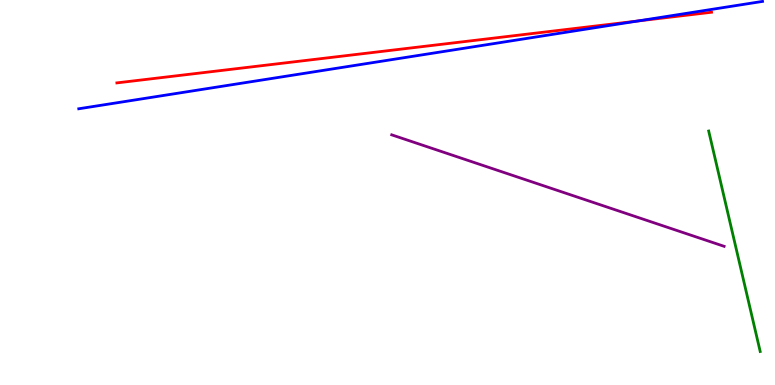[{'lines': ['blue', 'red'], 'intersections': [{'x': 8.23, 'y': 9.45}]}, {'lines': ['green', 'red'], 'intersections': []}, {'lines': ['purple', 'red'], 'intersections': []}, {'lines': ['blue', 'green'], 'intersections': []}, {'lines': ['blue', 'purple'], 'intersections': []}, {'lines': ['green', 'purple'], 'intersections': []}]